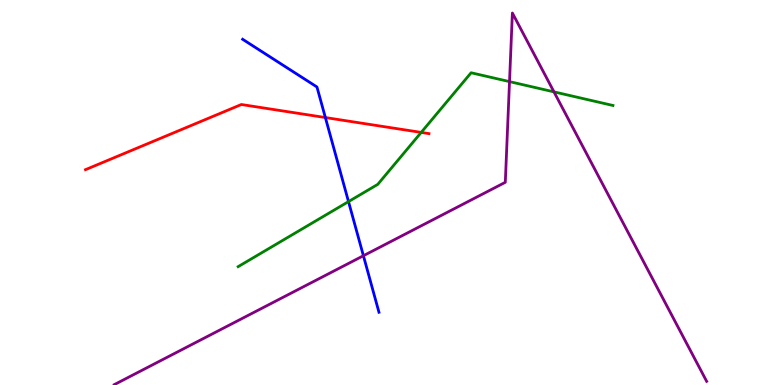[{'lines': ['blue', 'red'], 'intersections': [{'x': 4.2, 'y': 6.95}]}, {'lines': ['green', 'red'], 'intersections': [{'x': 5.43, 'y': 6.56}]}, {'lines': ['purple', 'red'], 'intersections': []}, {'lines': ['blue', 'green'], 'intersections': [{'x': 4.5, 'y': 4.76}]}, {'lines': ['blue', 'purple'], 'intersections': [{'x': 4.69, 'y': 3.36}]}, {'lines': ['green', 'purple'], 'intersections': [{'x': 6.57, 'y': 7.88}, {'x': 7.15, 'y': 7.61}]}]